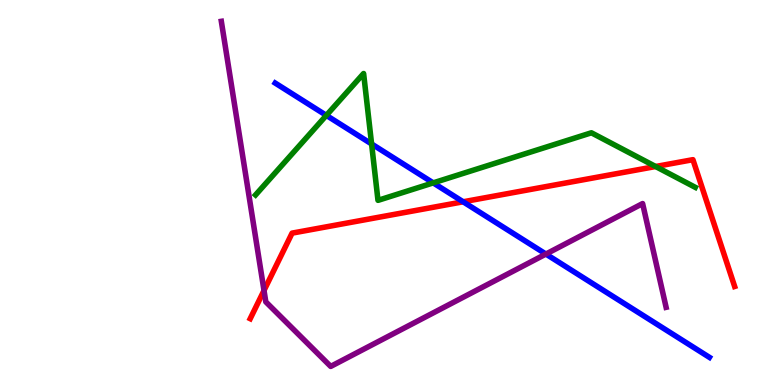[{'lines': ['blue', 'red'], 'intersections': [{'x': 5.98, 'y': 4.76}]}, {'lines': ['green', 'red'], 'intersections': [{'x': 8.46, 'y': 5.68}]}, {'lines': ['purple', 'red'], 'intersections': [{'x': 3.41, 'y': 2.45}]}, {'lines': ['blue', 'green'], 'intersections': [{'x': 4.21, 'y': 7.0}, {'x': 4.79, 'y': 6.26}, {'x': 5.59, 'y': 5.25}]}, {'lines': ['blue', 'purple'], 'intersections': [{'x': 7.04, 'y': 3.4}]}, {'lines': ['green', 'purple'], 'intersections': []}]